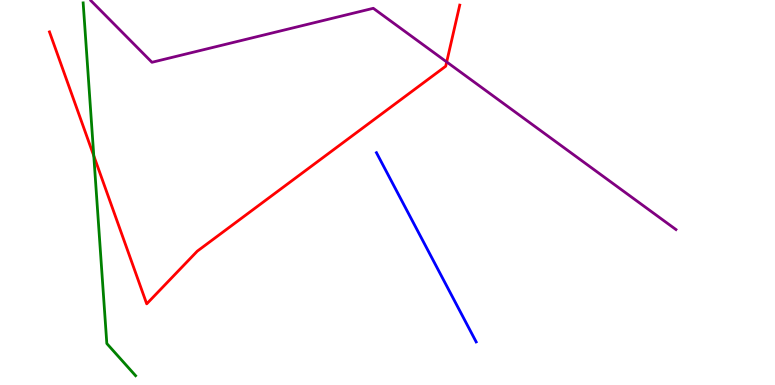[{'lines': ['blue', 'red'], 'intersections': []}, {'lines': ['green', 'red'], 'intersections': [{'x': 1.21, 'y': 5.95}]}, {'lines': ['purple', 'red'], 'intersections': [{'x': 5.76, 'y': 8.39}]}, {'lines': ['blue', 'green'], 'intersections': []}, {'lines': ['blue', 'purple'], 'intersections': []}, {'lines': ['green', 'purple'], 'intersections': []}]